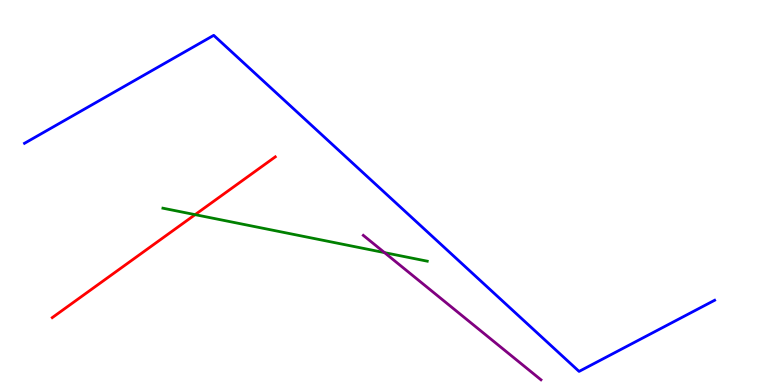[{'lines': ['blue', 'red'], 'intersections': []}, {'lines': ['green', 'red'], 'intersections': [{'x': 2.52, 'y': 4.42}]}, {'lines': ['purple', 'red'], 'intersections': []}, {'lines': ['blue', 'green'], 'intersections': []}, {'lines': ['blue', 'purple'], 'intersections': []}, {'lines': ['green', 'purple'], 'intersections': [{'x': 4.96, 'y': 3.44}]}]